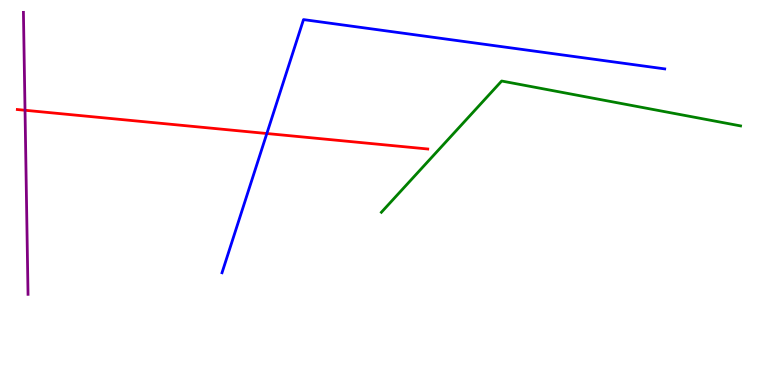[{'lines': ['blue', 'red'], 'intersections': [{'x': 3.44, 'y': 6.53}]}, {'lines': ['green', 'red'], 'intersections': []}, {'lines': ['purple', 'red'], 'intersections': [{'x': 0.323, 'y': 7.14}]}, {'lines': ['blue', 'green'], 'intersections': []}, {'lines': ['blue', 'purple'], 'intersections': []}, {'lines': ['green', 'purple'], 'intersections': []}]